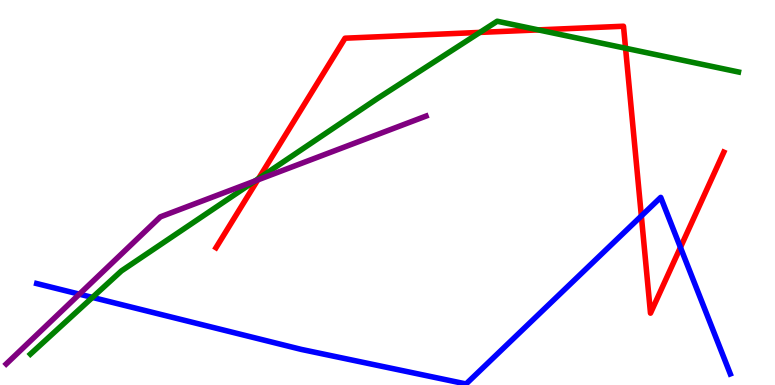[{'lines': ['blue', 'red'], 'intersections': [{'x': 8.28, 'y': 4.39}, {'x': 8.78, 'y': 3.57}]}, {'lines': ['green', 'red'], 'intersections': [{'x': 3.34, 'y': 5.36}, {'x': 6.19, 'y': 9.16}, {'x': 6.95, 'y': 9.22}, {'x': 8.07, 'y': 8.75}]}, {'lines': ['purple', 'red'], 'intersections': [{'x': 3.33, 'y': 5.33}]}, {'lines': ['blue', 'green'], 'intersections': [{'x': 1.19, 'y': 2.27}]}, {'lines': ['blue', 'purple'], 'intersections': [{'x': 1.02, 'y': 2.36}]}, {'lines': ['green', 'purple'], 'intersections': [{'x': 3.29, 'y': 5.3}]}]